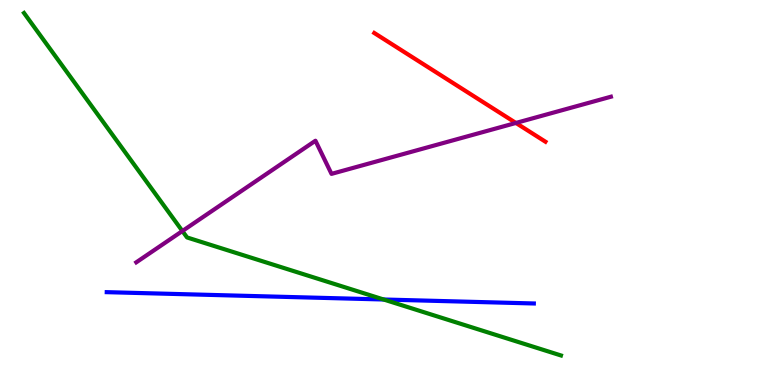[{'lines': ['blue', 'red'], 'intersections': []}, {'lines': ['green', 'red'], 'intersections': []}, {'lines': ['purple', 'red'], 'intersections': [{'x': 6.66, 'y': 6.81}]}, {'lines': ['blue', 'green'], 'intersections': [{'x': 4.95, 'y': 2.22}]}, {'lines': ['blue', 'purple'], 'intersections': []}, {'lines': ['green', 'purple'], 'intersections': [{'x': 2.35, 'y': 4.0}]}]